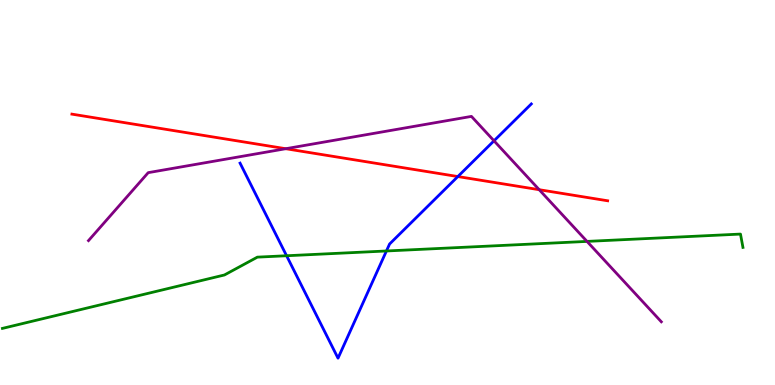[{'lines': ['blue', 'red'], 'intersections': [{'x': 5.91, 'y': 5.41}]}, {'lines': ['green', 'red'], 'intersections': []}, {'lines': ['purple', 'red'], 'intersections': [{'x': 3.69, 'y': 6.14}, {'x': 6.96, 'y': 5.07}]}, {'lines': ['blue', 'green'], 'intersections': [{'x': 3.7, 'y': 3.36}, {'x': 4.99, 'y': 3.48}]}, {'lines': ['blue', 'purple'], 'intersections': [{'x': 6.37, 'y': 6.34}]}, {'lines': ['green', 'purple'], 'intersections': [{'x': 7.57, 'y': 3.73}]}]